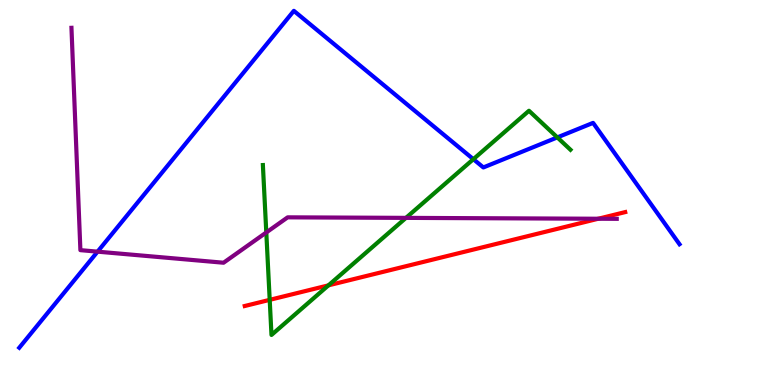[{'lines': ['blue', 'red'], 'intersections': []}, {'lines': ['green', 'red'], 'intersections': [{'x': 3.48, 'y': 2.21}, {'x': 4.24, 'y': 2.59}]}, {'lines': ['purple', 'red'], 'intersections': [{'x': 7.72, 'y': 4.32}]}, {'lines': ['blue', 'green'], 'intersections': [{'x': 6.11, 'y': 5.87}, {'x': 7.19, 'y': 6.43}]}, {'lines': ['blue', 'purple'], 'intersections': [{'x': 1.26, 'y': 3.46}]}, {'lines': ['green', 'purple'], 'intersections': [{'x': 3.44, 'y': 3.96}, {'x': 5.24, 'y': 4.34}]}]